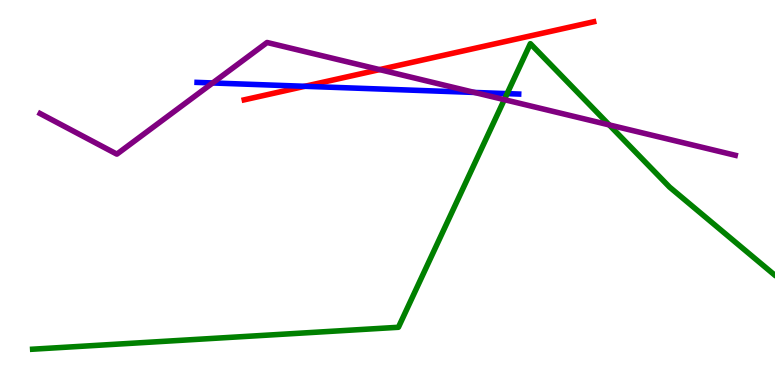[{'lines': ['blue', 'red'], 'intersections': [{'x': 3.93, 'y': 7.76}]}, {'lines': ['green', 'red'], 'intersections': []}, {'lines': ['purple', 'red'], 'intersections': [{'x': 4.9, 'y': 8.19}]}, {'lines': ['blue', 'green'], 'intersections': [{'x': 6.54, 'y': 7.57}]}, {'lines': ['blue', 'purple'], 'intersections': [{'x': 2.74, 'y': 7.85}, {'x': 6.12, 'y': 7.6}]}, {'lines': ['green', 'purple'], 'intersections': [{'x': 6.51, 'y': 7.41}, {'x': 7.86, 'y': 6.76}]}]